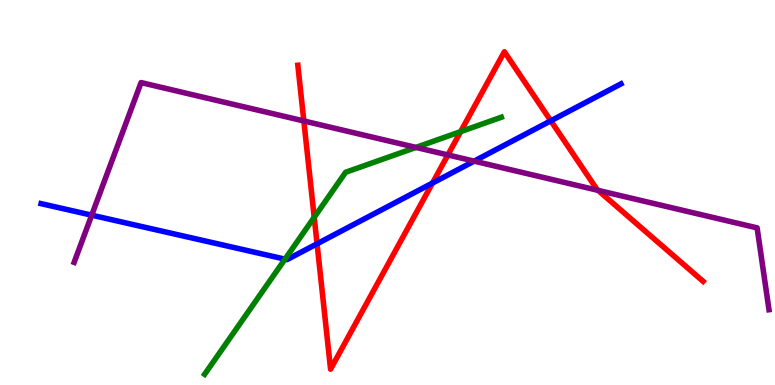[{'lines': ['blue', 'red'], 'intersections': [{'x': 4.09, 'y': 3.67}, {'x': 5.58, 'y': 5.25}, {'x': 7.11, 'y': 6.86}]}, {'lines': ['green', 'red'], 'intersections': [{'x': 4.05, 'y': 4.36}, {'x': 5.94, 'y': 6.58}]}, {'lines': ['purple', 'red'], 'intersections': [{'x': 3.92, 'y': 6.86}, {'x': 5.78, 'y': 5.98}, {'x': 7.72, 'y': 5.06}]}, {'lines': ['blue', 'green'], 'intersections': [{'x': 3.68, 'y': 3.27}]}, {'lines': ['blue', 'purple'], 'intersections': [{'x': 1.18, 'y': 4.41}, {'x': 6.12, 'y': 5.81}]}, {'lines': ['green', 'purple'], 'intersections': [{'x': 5.37, 'y': 6.17}]}]